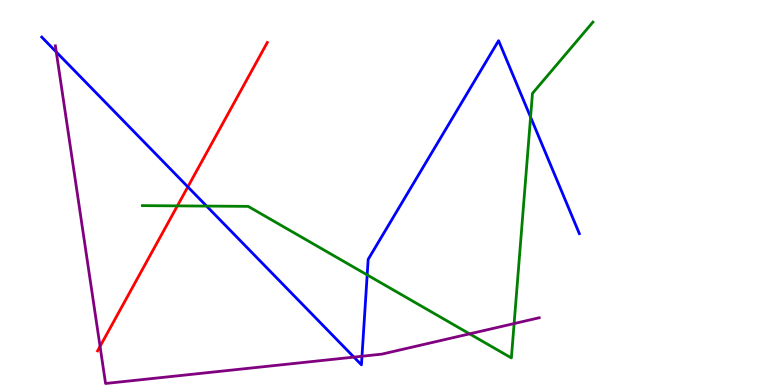[{'lines': ['blue', 'red'], 'intersections': [{'x': 2.42, 'y': 5.15}]}, {'lines': ['green', 'red'], 'intersections': [{'x': 2.29, 'y': 4.65}]}, {'lines': ['purple', 'red'], 'intersections': [{'x': 1.29, 'y': 1.0}]}, {'lines': ['blue', 'green'], 'intersections': [{'x': 2.67, 'y': 4.65}, {'x': 4.74, 'y': 2.86}, {'x': 6.85, 'y': 6.96}]}, {'lines': ['blue', 'purple'], 'intersections': [{'x': 0.726, 'y': 8.65}, {'x': 4.57, 'y': 0.725}, {'x': 4.67, 'y': 0.747}]}, {'lines': ['green', 'purple'], 'intersections': [{'x': 6.06, 'y': 1.33}, {'x': 6.63, 'y': 1.6}]}]